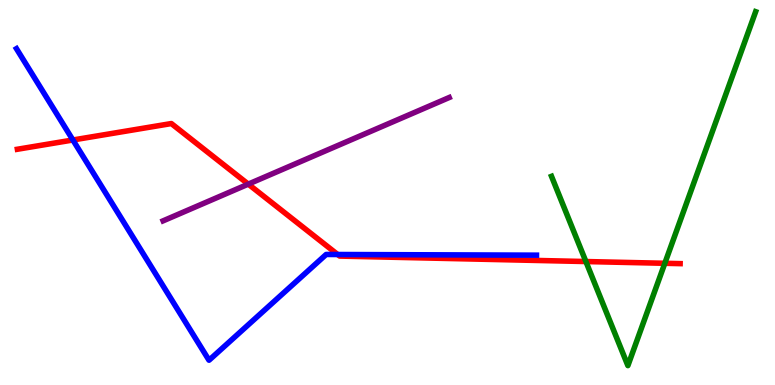[{'lines': ['blue', 'red'], 'intersections': [{'x': 0.941, 'y': 6.36}, {'x': 4.36, 'y': 3.39}]}, {'lines': ['green', 'red'], 'intersections': [{'x': 7.56, 'y': 3.21}, {'x': 8.58, 'y': 3.16}]}, {'lines': ['purple', 'red'], 'intersections': [{'x': 3.2, 'y': 5.22}]}, {'lines': ['blue', 'green'], 'intersections': []}, {'lines': ['blue', 'purple'], 'intersections': []}, {'lines': ['green', 'purple'], 'intersections': []}]